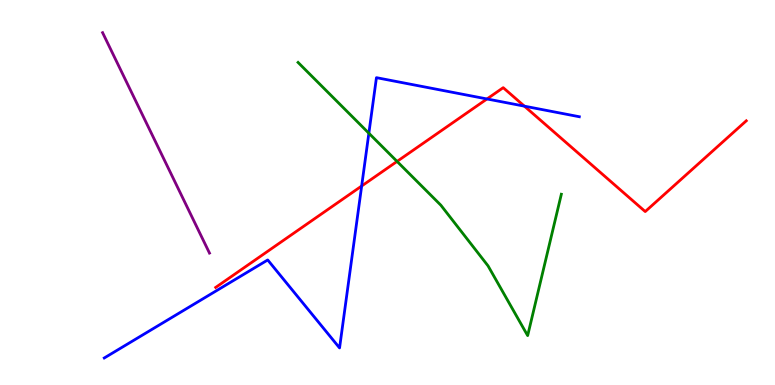[{'lines': ['blue', 'red'], 'intersections': [{'x': 4.67, 'y': 5.17}, {'x': 6.28, 'y': 7.43}, {'x': 6.77, 'y': 7.24}]}, {'lines': ['green', 'red'], 'intersections': [{'x': 5.12, 'y': 5.81}]}, {'lines': ['purple', 'red'], 'intersections': []}, {'lines': ['blue', 'green'], 'intersections': [{'x': 4.76, 'y': 6.54}]}, {'lines': ['blue', 'purple'], 'intersections': []}, {'lines': ['green', 'purple'], 'intersections': []}]